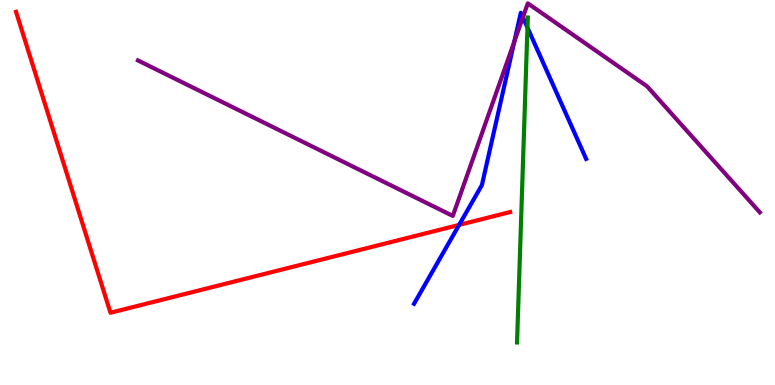[{'lines': ['blue', 'red'], 'intersections': [{'x': 5.92, 'y': 4.16}]}, {'lines': ['green', 'red'], 'intersections': []}, {'lines': ['purple', 'red'], 'intersections': []}, {'lines': ['blue', 'green'], 'intersections': [{'x': 6.81, 'y': 9.28}]}, {'lines': ['blue', 'purple'], 'intersections': [{'x': 6.64, 'y': 8.92}, {'x': 6.75, 'y': 9.55}]}, {'lines': ['green', 'purple'], 'intersections': []}]